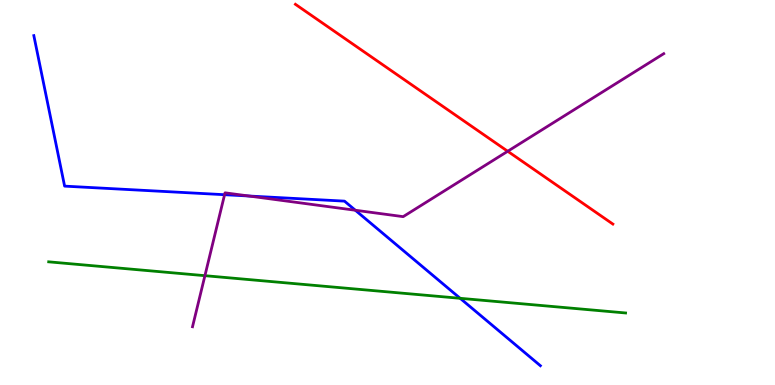[{'lines': ['blue', 'red'], 'intersections': []}, {'lines': ['green', 'red'], 'intersections': []}, {'lines': ['purple', 'red'], 'intersections': [{'x': 6.55, 'y': 6.07}]}, {'lines': ['blue', 'green'], 'intersections': [{'x': 5.94, 'y': 2.25}]}, {'lines': ['blue', 'purple'], 'intersections': [{'x': 2.9, 'y': 4.94}, {'x': 3.21, 'y': 4.91}, {'x': 4.58, 'y': 4.54}]}, {'lines': ['green', 'purple'], 'intersections': [{'x': 2.64, 'y': 2.84}]}]